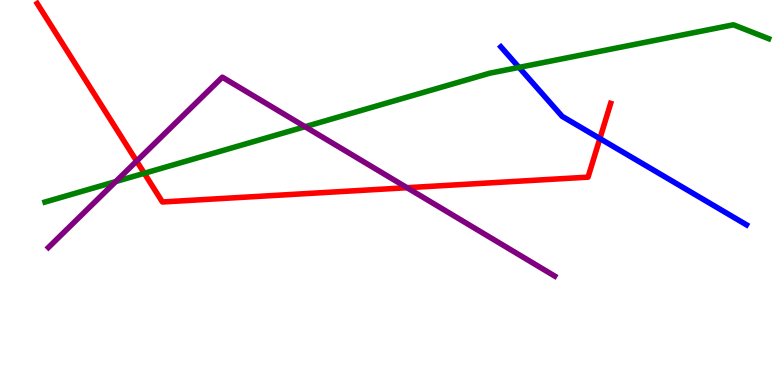[{'lines': ['blue', 'red'], 'intersections': [{'x': 7.74, 'y': 6.4}]}, {'lines': ['green', 'red'], 'intersections': [{'x': 1.86, 'y': 5.5}]}, {'lines': ['purple', 'red'], 'intersections': [{'x': 1.76, 'y': 5.82}, {'x': 5.25, 'y': 5.12}]}, {'lines': ['blue', 'green'], 'intersections': [{'x': 6.7, 'y': 8.25}]}, {'lines': ['blue', 'purple'], 'intersections': []}, {'lines': ['green', 'purple'], 'intersections': [{'x': 1.49, 'y': 5.28}, {'x': 3.94, 'y': 6.71}]}]